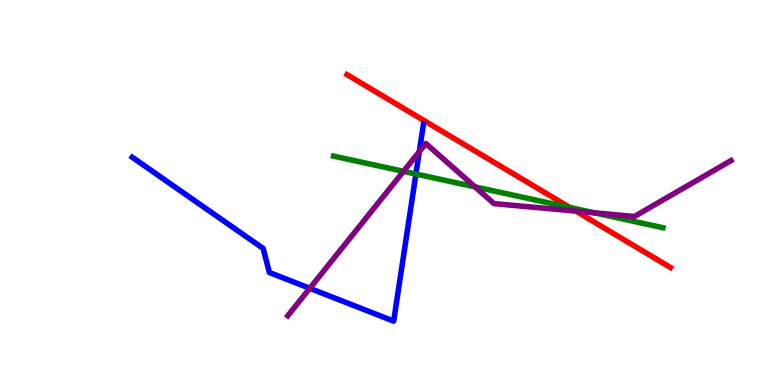[{'lines': ['blue', 'red'], 'intersections': []}, {'lines': ['green', 'red'], 'intersections': [{'x': 7.35, 'y': 4.61}]}, {'lines': ['purple', 'red'], 'intersections': [{'x': 7.43, 'y': 4.52}]}, {'lines': ['blue', 'green'], 'intersections': [{'x': 5.37, 'y': 5.48}]}, {'lines': ['blue', 'purple'], 'intersections': [{'x': 4.0, 'y': 2.51}, {'x': 5.41, 'y': 6.06}]}, {'lines': ['green', 'purple'], 'intersections': [{'x': 5.21, 'y': 5.55}, {'x': 6.13, 'y': 5.15}, {'x': 7.67, 'y': 4.47}]}]